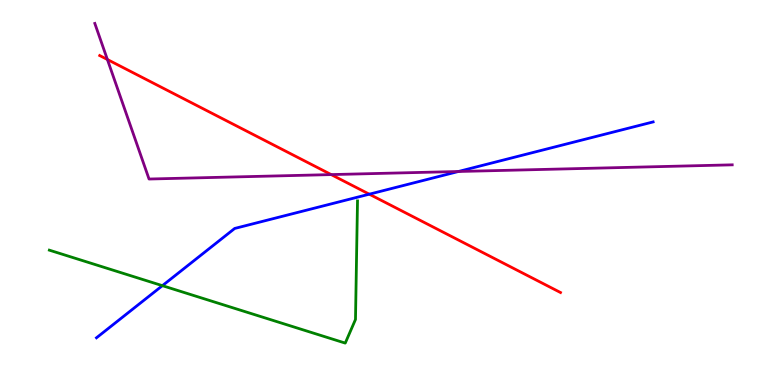[{'lines': ['blue', 'red'], 'intersections': [{'x': 4.77, 'y': 4.96}]}, {'lines': ['green', 'red'], 'intersections': []}, {'lines': ['purple', 'red'], 'intersections': [{'x': 1.39, 'y': 8.45}, {'x': 4.27, 'y': 5.47}]}, {'lines': ['blue', 'green'], 'intersections': [{'x': 2.1, 'y': 2.58}]}, {'lines': ['blue', 'purple'], 'intersections': [{'x': 5.91, 'y': 5.55}]}, {'lines': ['green', 'purple'], 'intersections': []}]